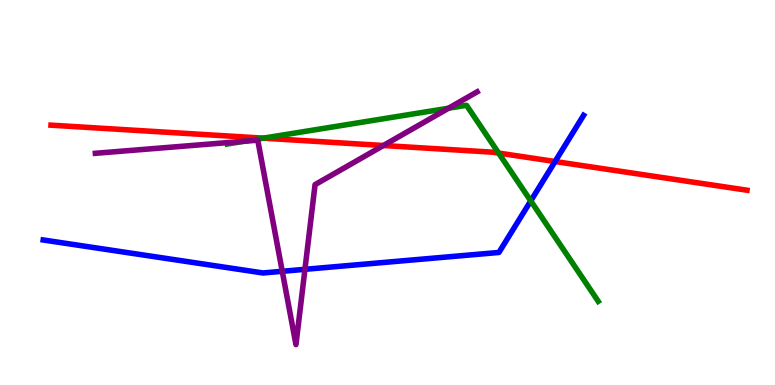[{'lines': ['blue', 'red'], 'intersections': [{'x': 7.16, 'y': 5.8}]}, {'lines': ['green', 'red'], 'intersections': [{'x': 3.4, 'y': 6.41}, {'x': 6.43, 'y': 6.02}]}, {'lines': ['purple', 'red'], 'intersections': [{'x': 4.95, 'y': 6.22}]}, {'lines': ['blue', 'green'], 'intersections': [{'x': 6.85, 'y': 4.78}]}, {'lines': ['blue', 'purple'], 'intersections': [{'x': 3.64, 'y': 2.95}, {'x': 3.93, 'y': 3.0}]}, {'lines': ['green', 'purple'], 'intersections': [{'x': 3.15, 'y': 6.33}, {'x': 5.79, 'y': 7.19}]}]